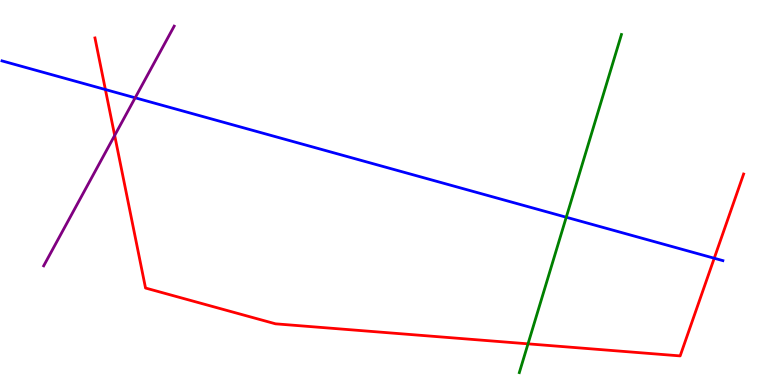[{'lines': ['blue', 'red'], 'intersections': [{'x': 1.36, 'y': 7.67}, {'x': 9.22, 'y': 3.29}]}, {'lines': ['green', 'red'], 'intersections': [{'x': 6.81, 'y': 1.07}]}, {'lines': ['purple', 'red'], 'intersections': [{'x': 1.48, 'y': 6.48}]}, {'lines': ['blue', 'green'], 'intersections': [{'x': 7.31, 'y': 4.36}]}, {'lines': ['blue', 'purple'], 'intersections': [{'x': 1.74, 'y': 7.46}]}, {'lines': ['green', 'purple'], 'intersections': []}]